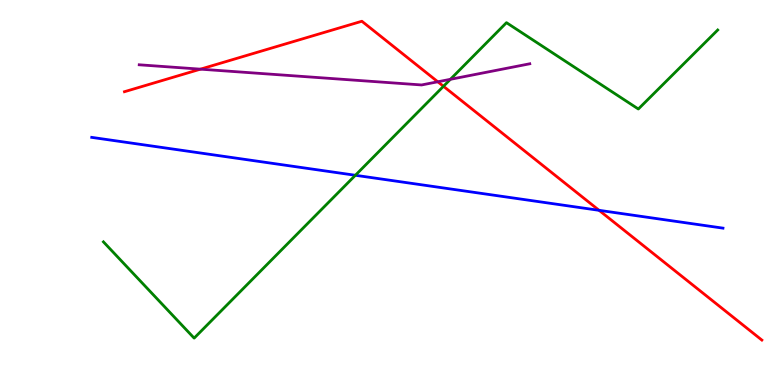[{'lines': ['blue', 'red'], 'intersections': [{'x': 7.73, 'y': 4.54}]}, {'lines': ['green', 'red'], 'intersections': [{'x': 5.72, 'y': 7.76}]}, {'lines': ['purple', 'red'], 'intersections': [{'x': 2.59, 'y': 8.2}, {'x': 5.65, 'y': 7.88}]}, {'lines': ['blue', 'green'], 'intersections': [{'x': 4.59, 'y': 5.45}]}, {'lines': ['blue', 'purple'], 'intersections': []}, {'lines': ['green', 'purple'], 'intersections': [{'x': 5.81, 'y': 7.94}]}]